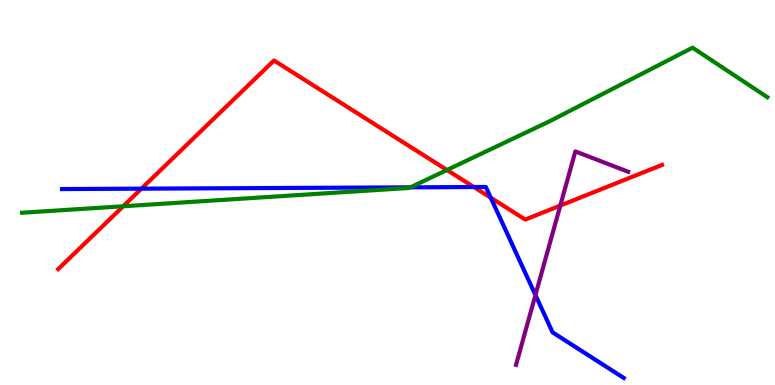[{'lines': ['blue', 'red'], 'intersections': [{'x': 1.82, 'y': 5.1}, {'x': 6.11, 'y': 5.14}, {'x': 6.33, 'y': 4.86}]}, {'lines': ['green', 'red'], 'intersections': [{'x': 1.59, 'y': 4.64}, {'x': 5.77, 'y': 5.58}]}, {'lines': ['purple', 'red'], 'intersections': [{'x': 7.23, 'y': 4.66}]}, {'lines': ['blue', 'green'], 'intersections': [{'x': 5.3, 'y': 5.13}]}, {'lines': ['blue', 'purple'], 'intersections': [{'x': 6.91, 'y': 2.34}]}, {'lines': ['green', 'purple'], 'intersections': []}]